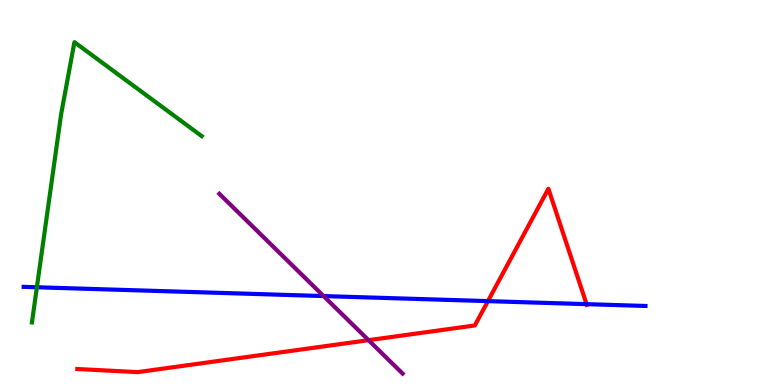[{'lines': ['blue', 'red'], 'intersections': [{'x': 6.3, 'y': 2.18}, {'x': 7.57, 'y': 2.1}]}, {'lines': ['green', 'red'], 'intersections': []}, {'lines': ['purple', 'red'], 'intersections': [{'x': 4.76, 'y': 1.16}]}, {'lines': ['blue', 'green'], 'intersections': [{'x': 0.476, 'y': 2.54}]}, {'lines': ['blue', 'purple'], 'intersections': [{'x': 4.18, 'y': 2.31}]}, {'lines': ['green', 'purple'], 'intersections': []}]